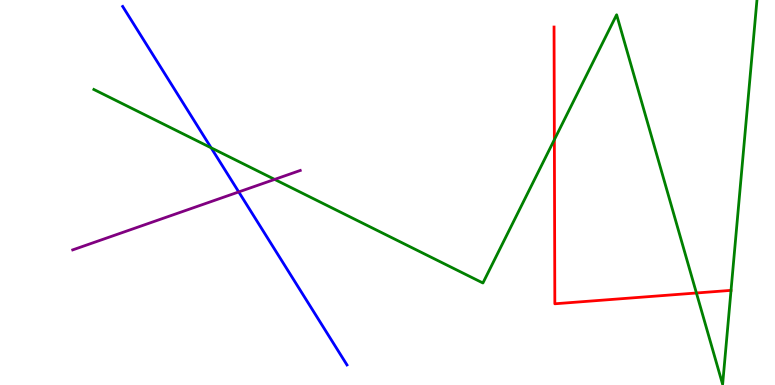[{'lines': ['blue', 'red'], 'intersections': []}, {'lines': ['green', 'red'], 'intersections': [{'x': 7.15, 'y': 6.37}, {'x': 8.99, 'y': 2.39}]}, {'lines': ['purple', 'red'], 'intersections': []}, {'lines': ['blue', 'green'], 'intersections': [{'x': 2.72, 'y': 6.16}]}, {'lines': ['blue', 'purple'], 'intersections': [{'x': 3.08, 'y': 5.01}]}, {'lines': ['green', 'purple'], 'intersections': [{'x': 3.54, 'y': 5.34}]}]